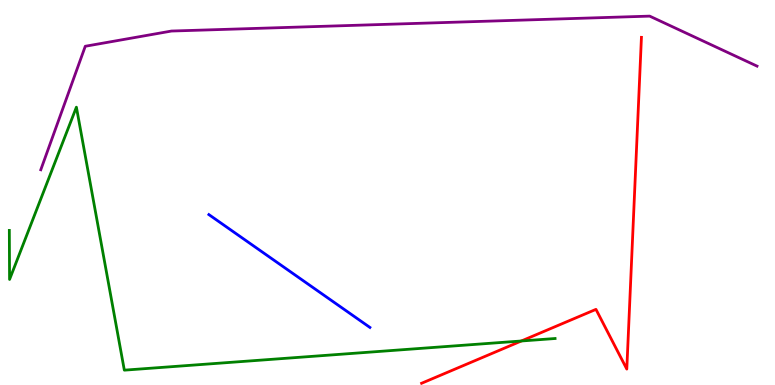[{'lines': ['blue', 'red'], 'intersections': []}, {'lines': ['green', 'red'], 'intersections': [{'x': 6.73, 'y': 1.14}]}, {'lines': ['purple', 'red'], 'intersections': []}, {'lines': ['blue', 'green'], 'intersections': []}, {'lines': ['blue', 'purple'], 'intersections': []}, {'lines': ['green', 'purple'], 'intersections': []}]